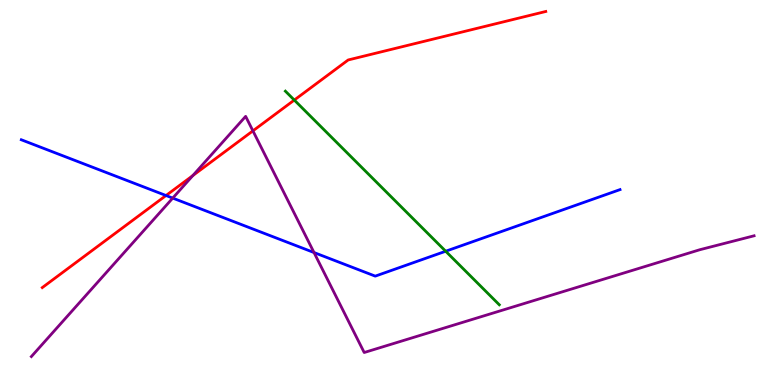[{'lines': ['blue', 'red'], 'intersections': [{'x': 2.14, 'y': 4.92}]}, {'lines': ['green', 'red'], 'intersections': [{'x': 3.8, 'y': 7.4}]}, {'lines': ['purple', 'red'], 'intersections': [{'x': 2.49, 'y': 5.44}, {'x': 3.26, 'y': 6.6}]}, {'lines': ['blue', 'green'], 'intersections': [{'x': 5.75, 'y': 3.47}]}, {'lines': ['blue', 'purple'], 'intersections': [{'x': 2.23, 'y': 4.85}, {'x': 4.05, 'y': 3.44}]}, {'lines': ['green', 'purple'], 'intersections': []}]